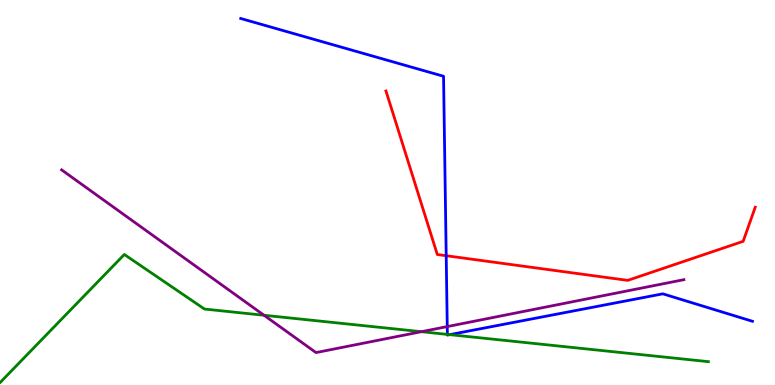[{'lines': ['blue', 'red'], 'intersections': [{'x': 5.76, 'y': 3.36}]}, {'lines': ['green', 'red'], 'intersections': []}, {'lines': ['purple', 'red'], 'intersections': []}, {'lines': ['blue', 'green'], 'intersections': [{'x': 5.77, 'y': 1.31}, {'x': 5.8, 'y': 1.31}]}, {'lines': ['blue', 'purple'], 'intersections': [{'x': 5.77, 'y': 1.52}]}, {'lines': ['green', 'purple'], 'intersections': [{'x': 3.41, 'y': 1.81}, {'x': 5.44, 'y': 1.38}]}]